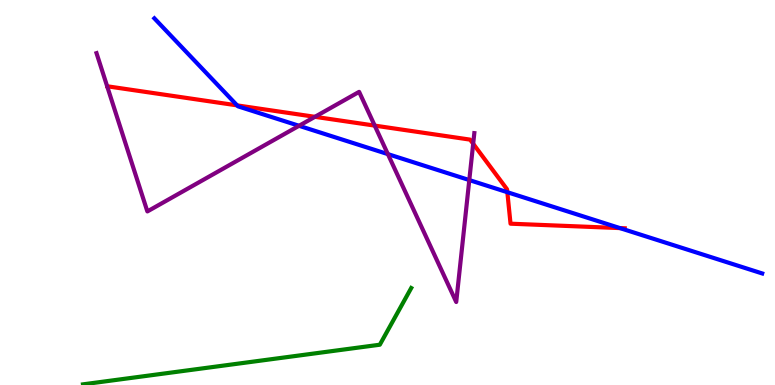[{'lines': ['blue', 'red'], 'intersections': [{'x': 3.06, 'y': 7.26}, {'x': 6.55, 'y': 5.01}, {'x': 8.0, 'y': 4.08}]}, {'lines': ['green', 'red'], 'intersections': []}, {'lines': ['purple', 'red'], 'intersections': [{'x': 4.06, 'y': 6.97}, {'x': 4.84, 'y': 6.74}, {'x': 6.11, 'y': 6.27}]}, {'lines': ['blue', 'green'], 'intersections': []}, {'lines': ['blue', 'purple'], 'intersections': [{'x': 3.86, 'y': 6.73}, {'x': 5.01, 'y': 6.0}, {'x': 6.06, 'y': 5.32}]}, {'lines': ['green', 'purple'], 'intersections': []}]